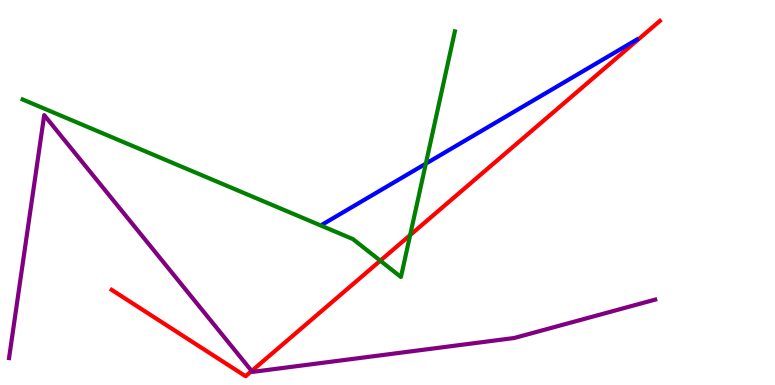[{'lines': ['blue', 'red'], 'intersections': []}, {'lines': ['green', 'red'], 'intersections': [{'x': 4.91, 'y': 3.23}, {'x': 5.29, 'y': 3.89}]}, {'lines': ['purple', 'red'], 'intersections': [{'x': 3.25, 'y': 0.363}]}, {'lines': ['blue', 'green'], 'intersections': [{'x': 5.49, 'y': 5.75}]}, {'lines': ['blue', 'purple'], 'intersections': []}, {'lines': ['green', 'purple'], 'intersections': []}]